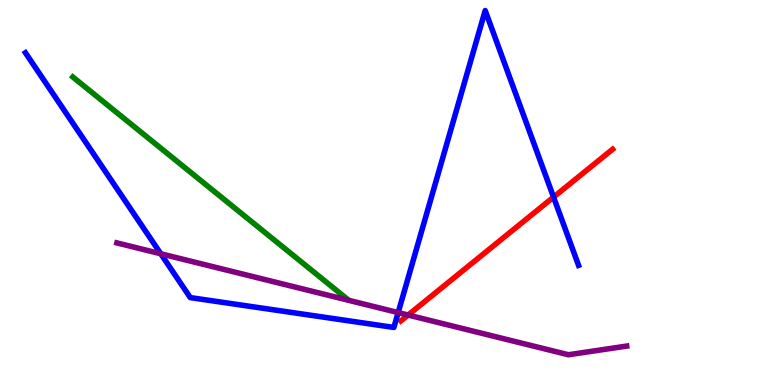[{'lines': ['blue', 'red'], 'intersections': [{'x': 7.14, 'y': 4.88}]}, {'lines': ['green', 'red'], 'intersections': []}, {'lines': ['purple', 'red'], 'intersections': [{'x': 5.27, 'y': 1.82}]}, {'lines': ['blue', 'green'], 'intersections': []}, {'lines': ['blue', 'purple'], 'intersections': [{'x': 2.07, 'y': 3.41}, {'x': 5.14, 'y': 1.88}]}, {'lines': ['green', 'purple'], 'intersections': []}]